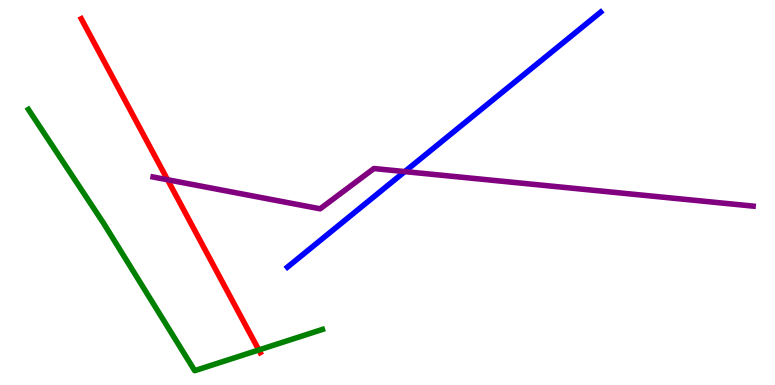[{'lines': ['blue', 'red'], 'intersections': []}, {'lines': ['green', 'red'], 'intersections': [{'x': 3.34, 'y': 0.91}]}, {'lines': ['purple', 'red'], 'intersections': [{'x': 2.16, 'y': 5.33}]}, {'lines': ['blue', 'green'], 'intersections': []}, {'lines': ['blue', 'purple'], 'intersections': [{'x': 5.22, 'y': 5.54}]}, {'lines': ['green', 'purple'], 'intersections': []}]